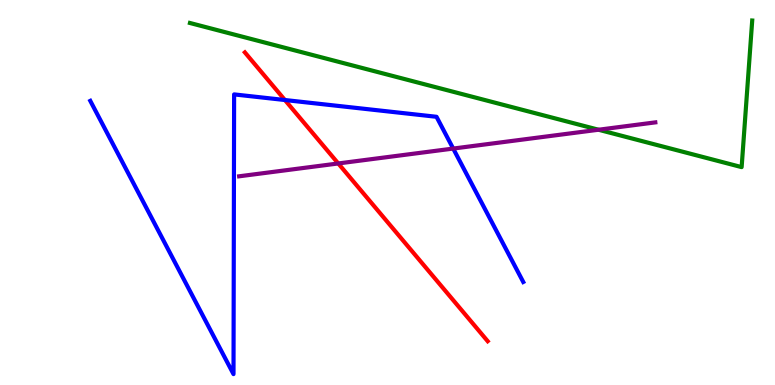[{'lines': ['blue', 'red'], 'intersections': [{'x': 3.68, 'y': 7.4}]}, {'lines': ['green', 'red'], 'intersections': []}, {'lines': ['purple', 'red'], 'intersections': [{'x': 4.36, 'y': 5.75}]}, {'lines': ['blue', 'green'], 'intersections': []}, {'lines': ['blue', 'purple'], 'intersections': [{'x': 5.85, 'y': 6.14}]}, {'lines': ['green', 'purple'], 'intersections': [{'x': 7.72, 'y': 6.63}]}]